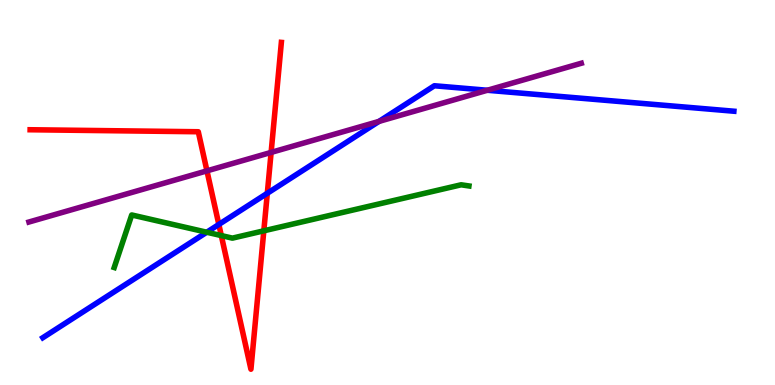[{'lines': ['blue', 'red'], 'intersections': [{'x': 2.82, 'y': 4.17}, {'x': 3.45, 'y': 4.98}]}, {'lines': ['green', 'red'], 'intersections': [{'x': 2.86, 'y': 3.88}, {'x': 3.4, 'y': 4.0}]}, {'lines': ['purple', 'red'], 'intersections': [{'x': 2.67, 'y': 5.56}, {'x': 3.5, 'y': 6.04}]}, {'lines': ['blue', 'green'], 'intersections': [{'x': 2.67, 'y': 3.97}]}, {'lines': ['blue', 'purple'], 'intersections': [{'x': 4.89, 'y': 6.85}, {'x': 6.29, 'y': 7.66}]}, {'lines': ['green', 'purple'], 'intersections': []}]